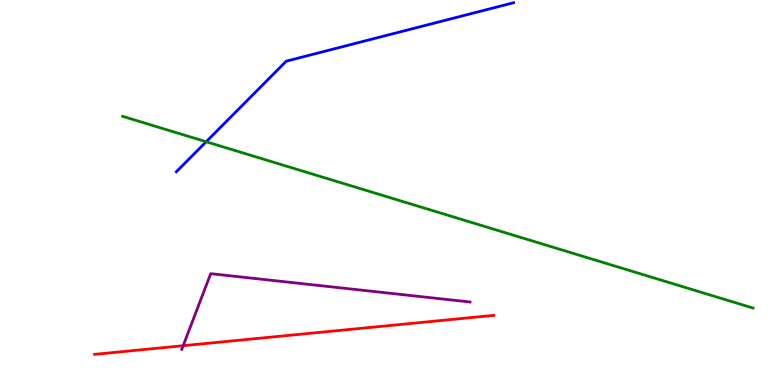[{'lines': ['blue', 'red'], 'intersections': []}, {'lines': ['green', 'red'], 'intersections': []}, {'lines': ['purple', 'red'], 'intersections': [{'x': 2.36, 'y': 1.02}]}, {'lines': ['blue', 'green'], 'intersections': [{'x': 2.66, 'y': 6.32}]}, {'lines': ['blue', 'purple'], 'intersections': []}, {'lines': ['green', 'purple'], 'intersections': []}]